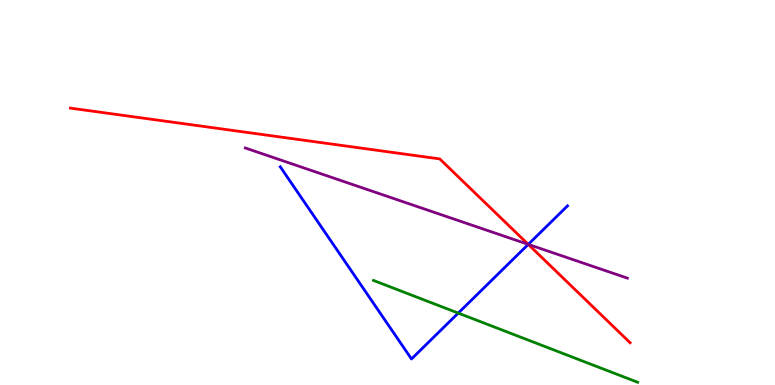[{'lines': ['blue', 'red'], 'intersections': [{'x': 6.82, 'y': 3.65}]}, {'lines': ['green', 'red'], 'intersections': []}, {'lines': ['purple', 'red'], 'intersections': [{'x': 6.82, 'y': 3.65}]}, {'lines': ['blue', 'green'], 'intersections': [{'x': 5.91, 'y': 1.87}]}, {'lines': ['blue', 'purple'], 'intersections': [{'x': 6.82, 'y': 3.65}]}, {'lines': ['green', 'purple'], 'intersections': []}]